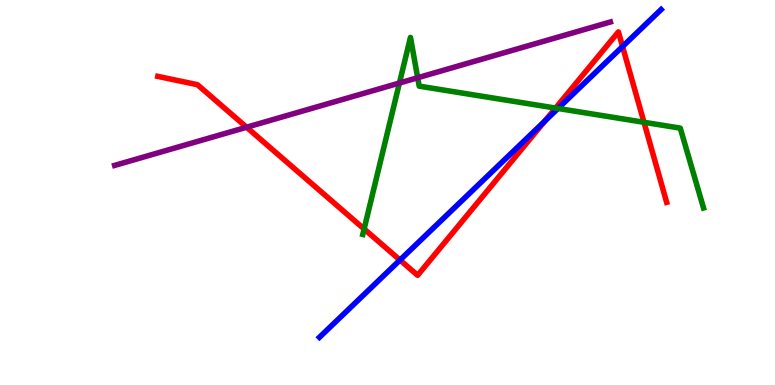[{'lines': ['blue', 'red'], 'intersections': [{'x': 5.16, 'y': 3.25}, {'x': 7.03, 'y': 6.85}, {'x': 8.03, 'y': 8.79}]}, {'lines': ['green', 'red'], 'intersections': [{'x': 4.7, 'y': 4.05}, {'x': 7.17, 'y': 7.19}, {'x': 8.31, 'y': 6.82}]}, {'lines': ['purple', 'red'], 'intersections': [{'x': 3.18, 'y': 6.7}]}, {'lines': ['blue', 'green'], 'intersections': [{'x': 7.2, 'y': 7.18}]}, {'lines': ['blue', 'purple'], 'intersections': []}, {'lines': ['green', 'purple'], 'intersections': [{'x': 5.15, 'y': 7.84}, {'x': 5.39, 'y': 7.98}]}]